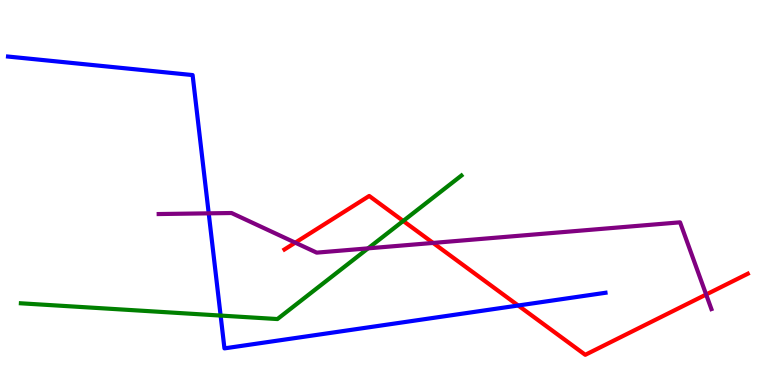[{'lines': ['blue', 'red'], 'intersections': [{'x': 6.69, 'y': 2.06}]}, {'lines': ['green', 'red'], 'intersections': [{'x': 5.2, 'y': 4.26}]}, {'lines': ['purple', 'red'], 'intersections': [{'x': 3.81, 'y': 3.7}, {'x': 5.59, 'y': 3.69}, {'x': 9.11, 'y': 2.35}]}, {'lines': ['blue', 'green'], 'intersections': [{'x': 2.85, 'y': 1.8}]}, {'lines': ['blue', 'purple'], 'intersections': [{'x': 2.69, 'y': 4.46}]}, {'lines': ['green', 'purple'], 'intersections': [{'x': 4.75, 'y': 3.55}]}]